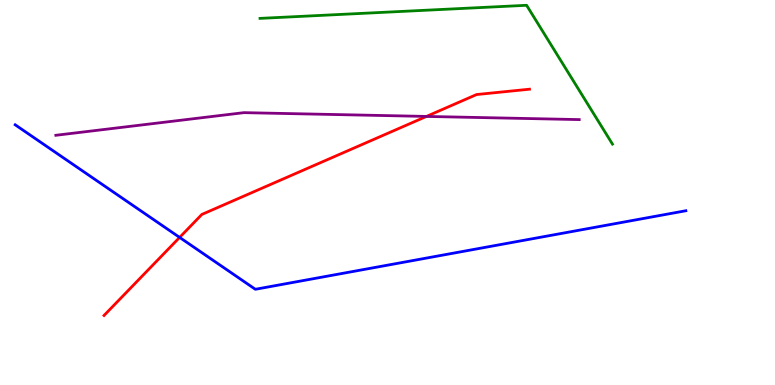[{'lines': ['blue', 'red'], 'intersections': [{'x': 2.32, 'y': 3.83}]}, {'lines': ['green', 'red'], 'intersections': []}, {'lines': ['purple', 'red'], 'intersections': [{'x': 5.5, 'y': 6.98}]}, {'lines': ['blue', 'green'], 'intersections': []}, {'lines': ['blue', 'purple'], 'intersections': []}, {'lines': ['green', 'purple'], 'intersections': []}]